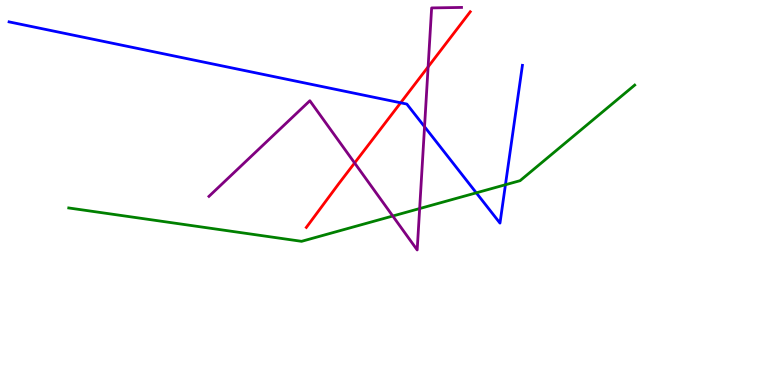[{'lines': ['blue', 'red'], 'intersections': [{'x': 5.17, 'y': 7.33}]}, {'lines': ['green', 'red'], 'intersections': []}, {'lines': ['purple', 'red'], 'intersections': [{'x': 4.58, 'y': 5.77}, {'x': 5.52, 'y': 8.26}]}, {'lines': ['blue', 'green'], 'intersections': [{'x': 6.15, 'y': 4.99}, {'x': 6.52, 'y': 5.2}]}, {'lines': ['blue', 'purple'], 'intersections': [{'x': 5.48, 'y': 6.71}]}, {'lines': ['green', 'purple'], 'intersections': [{'x': 5.07, 'y': 4.39}, {'x': 5.41, 'y': 4.58}]}]